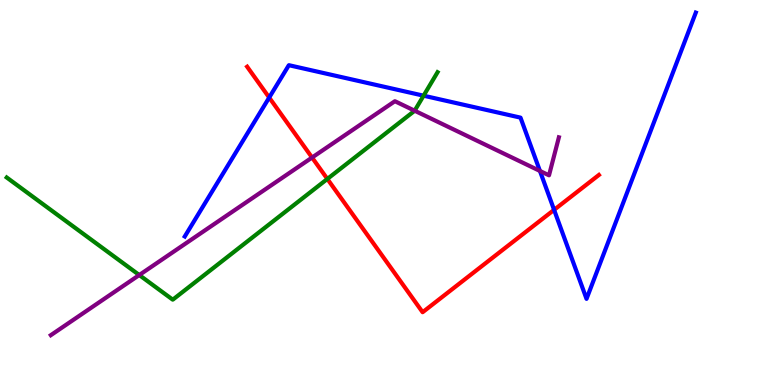[{'lines': ['blue', 'red'], 'intersections': [{'x': 3.47, 'y': 7.47}, {'x': 7.15, 'y': 4.55}]}, {'lines': ['green', 'red'], 'intersections': [{'x': 4.22, 'y': 5.35}]}, {'lines': ['purple', 'red'], 'intersections': [{'x': 4.03, 'y': 5.91}]}, {'lines': ['blue', 'green'], 'intersections': [{'x': 5.47, 'y': 7.51}]}, {'lines': ['blue', 'purple'], 'intersections': [{'x': 6.97, 'y': 5.56}]}, {'lines': ['green', 'purple'], 'intersections': [{'x': 1.8, 'y': 2.86}, {'x': 5.35, 'y': 7.12}]}]